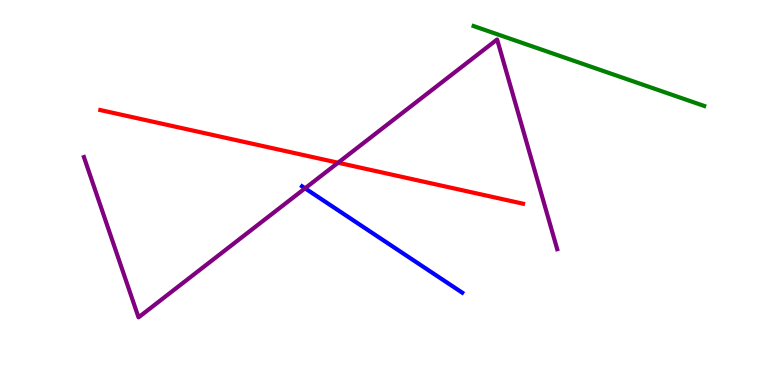[{'lines': ['blue', 'red'], 'intersections': []}, {'lines': ['green', 'red'], 'intersections': []}, {'lines': ['purple', 'red'], 'intersections': [{'x': 4.36, 'y': 5.77}]}, {'lines': ['blue', 'green'], 'intersections': []}, {'lines': ['blue', 'purple'], 'intersections': [{'x': 3.94, 'y': 5.11}]}, {'lines': ['green', 'purple'], 'intersections': []}]